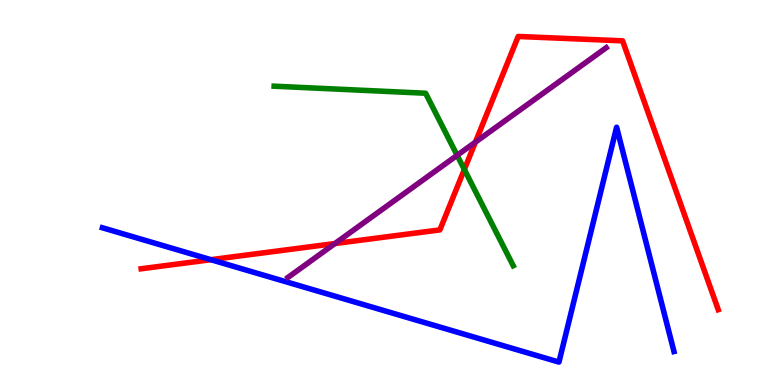[{'lines': ['blue', 'red'], 'intersections': [{'x': 2.72, 'y': 3.25}]}, {'lines': ['green', 'red'], 'intersections': [{'x': 5.99, 'y': 5.6}]}, {'lines': ['purple', 'red'], 'intersections': [{'x': 4.32, 'y': 3.67}, {'x': 6.13, 'y': 6.31}]}, {'lines': ['blue', 'green'], 'intersections': []}, {'lines': ['blue', 'purple'], 'intersections': []}, {'lines': ['green', 'purple'], 'intersections': [{'x': 5.9, 'y': 5.97}]}]